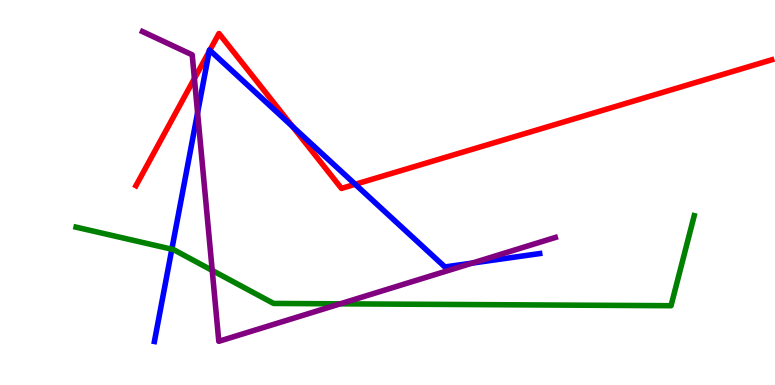[{'lines': ['blue', 'red'], 'intersections': [{'x': 2.7, 'y': 8.66}, {'x': 2.71, 'y': 8.69}, {'x': 3.77, 'y': 6.71}, {'x': 4.58, 'y': 5.21}]}, {'lines': ['green', 'red'], 'intersections': []}, {'lines': ['purple', 'red'], 'intersections': [{'x': 2.51, 'y': 7.96}]}, {'lines': ['blue', 'green'], 'intersections': [{'x': 2.22, 'y': 3.53}]}, {'lines': ['blue', 'purple'], 'intersections': [{'x': 2.55, 'y': 7.07}, {'x': 6.09, 'y': 3.17}]}, {'lines': ['green', 'purple'], 'intersections': [{'x': 2.74, 'y': 2.98}, {'x': 4.39, 'y': 2.11}]}]